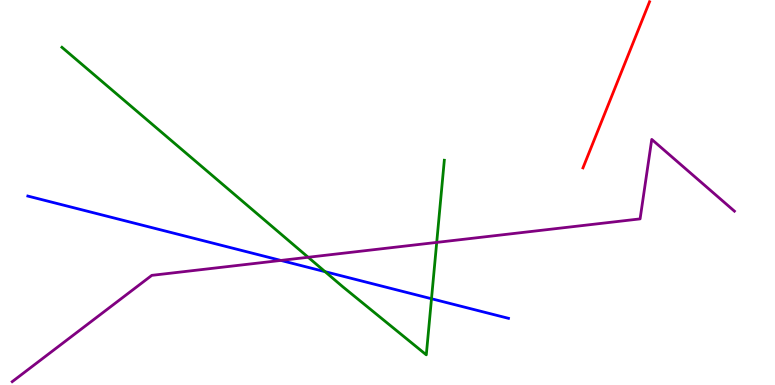[{'lines': ['blue', 'red'], 'intersections': []}, {'lines': ['green', 'red'], 'intersections': []}, {'lines': ['purple', 'red'], 'intersections': []}, {'lines': ['blue', 'green'], 'intersections': [{'x': 4.19, 'y': 2.94}, {'x': 5.57, 'y': 2.24}]}, {'lines': ['blue', 'purple'], 'intersections': [{'x': 3.62, 'y': 3.24}]}, {'lines': ['green', 'purple'], 'intersections': [{'x': 3.98, 'y': 3.32}, {'x': 5.64, 'y': 3.7}]}]